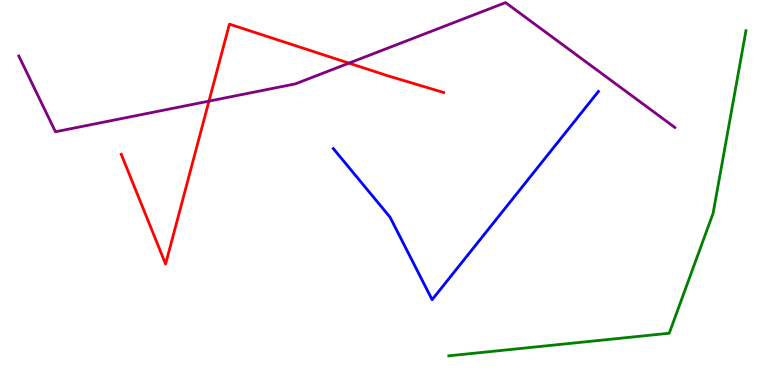[{'lines': ['blue', 'red'], 'intersections': []}, {'lines': ['green', 'red'], 'intersections': []}, {'lines': ['purple', 'red'], 'intersections': [{'x': 2.7, 'y': 7.37}, {'x': 4.5, 'y': 8.36}]}, {'lines': ['blue', 'green'], 'intersections': []}, {'lines': ['blue', 'purple'], 'intersections': []}, {'lines': ['green', 'purple'], 'intersections': []}]